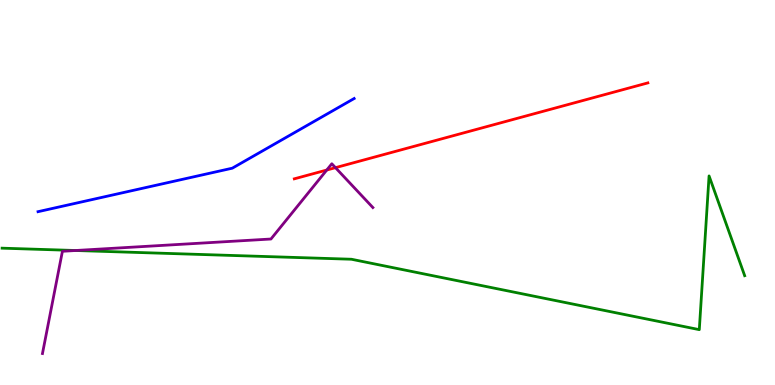[{'lines': ['blue', 'red'], 'intersections': []}, {'lines': ['green', 'red'], 'intersections': []}, {'lines': ['purple', 'red'], 'intersections': [{'x': 4.22, 'y': 5.58}, {'x': 4.33, 'y': 5.65}]}, {'lines': ['blue', 'green'], 'intersections': []}, {'lines': ['blue', 'purple'], 'intersections': []}, {'lines': ['green', 'purple'], 'intersections': [{'x': 0.976, 'y': 3.49}]}]